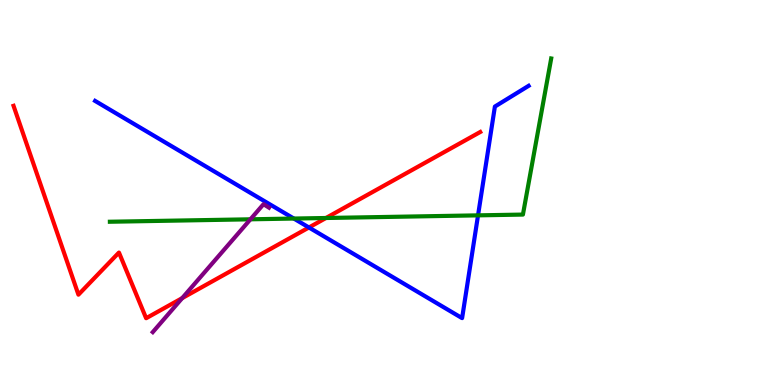[{'lines': ['blue', 'red'], 'intersections': [{'x': 3.99, 'y': 4.09}]}, {'lines': ['green', 'red'], 'intersections': [{'x': 4.21, 'y': 4.34}]}, {'lines': ['purple', 'red'], 'intersections': [{'x': 2.35, 'y': 2.26}]}, {'lines': ['blue', 'green'], 'intersections': [{'x': 3.79, 'y': 4.32}, {'x': 6.17, 'y': 4.41}]}, {'lines': ['blue', 'purple'], 'intersections': []}, {'lines': ['green', 'purple'], 'intersections': [{'x': 3.23, 'y': 4.3}]}]